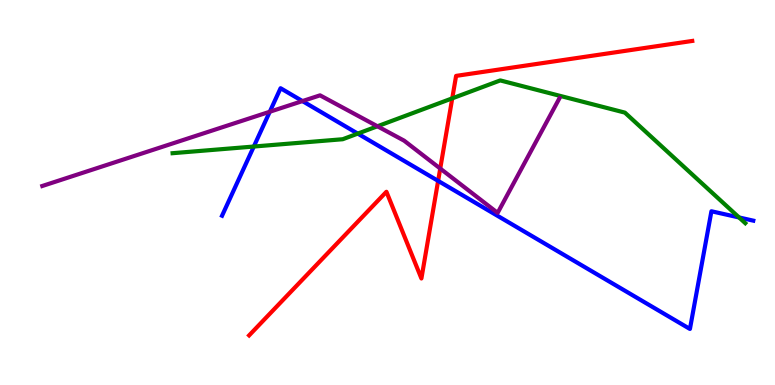[{'lines': ['blue', 'red'], 'intersections': [{'x': 5.65, 'y': 5.3}]}, {'lines': ['green', 'red'], 'intersections': [{'x': 5.84, 'y': 7.45}]}, {'lines': ['purple', 'red'], 'intersections': [{'x': 5.68, 'y': 5.62}]}, {'lines': ['blue', 'green'], 'intersections': [{'x': 3.27, 'y': 6.19}, {'x': 4.62, 'y': 6.53}, {'x': 9.54, 'y': 4.35}]}, {'lines': ['blue', 'purple'], 'intersections': [{'x': 3.48, 'y': 7.1}, {'x': 3.9, 'y': 7.37}]}, {'lines': ['green', 'purple'], 'intersections': [{'x': 4.87, 'y': 6.72}]}]